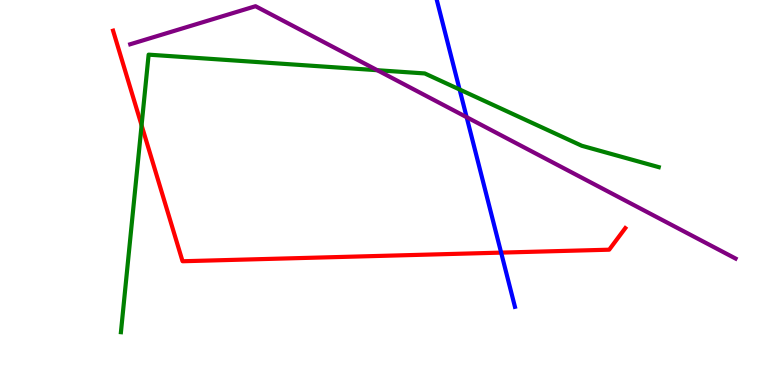[{'lines': ['blue', 'red'], 'intersections': [{'x': 6.47, 'y': 3.44}]}, {'lines': ['green', 'red'], 'intersections': [{'x': 1.83, 'y': 6.75}]}, {'lines': ['purple', 'red'], 'intersections': []}, {'lines': ['blue', 'green'], 'intersections': [{'x': 5.93, 'y': 7.68}]}, {'lines': ['blue', 'purple'], 'intersections': [{'x': 6.02, 'y': 6.96}]}, {'lines': ['green', 'purple'], 'intersections': [{'x': 4.87, 'y': 8.18}]}]